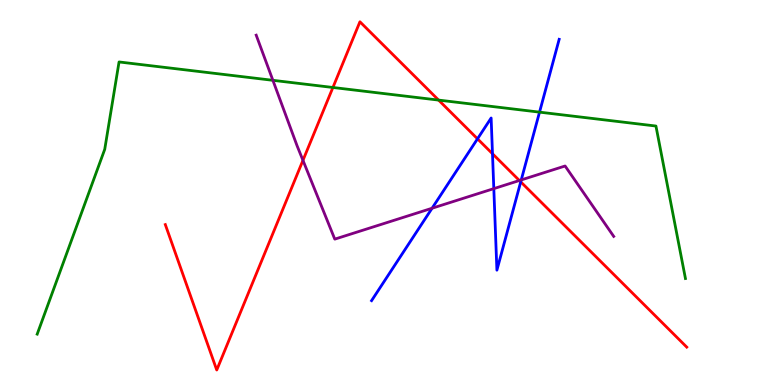[{'lines': ['blue', 'red'], 'intersections': [{'x': 6.16, 'y': 6.39}, {'x': 6.35, 'y': 6.01}, {'x': 6.72, 'y': 5.28}]}, {'lines': ['green', 'red'], 'intersections': [{'x': 4.3, 'y': 7.73}, {'x': 5.66, 'y': 7.4}]}, {'lines': ['purple', 'red'], 'intersections': [{'x': 3.91, 'y': 5.84}, {'x': 6.7, 'y': 5.31}]}, {'lines': ['blue', 'green'], 'intersections': [{'x': 6.96, 'y': 7.09}]}, {'lines': ['blue', 'purple'], 'intersections': [{'x': 5.58, 'y': 4.59}, {'x': 6.37, 'y': 5.1}, {'x': 6.73, 'y': 5.33}]}, {'lines': ['green', 'purple'], 'intersections': [{'x': 3.52, 'y': 7.91}]}]